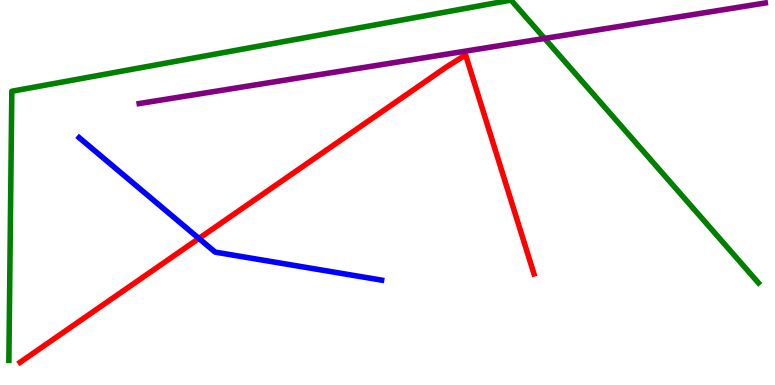[{'lines': ['blue', 'red'], 'intersections': [{'x': 2.57, 'y': 3.81}]}, {'lines': ['green', 'red'], 'intersections': []}, {'lines': ['purple', 'red'], 'intersections': []}, {'lines': ['blue', 'green'], 'intersections': []}, {'lines': ['blue', 'purple'], 'intersections': []}, {'lines': ['green', 'purple'], 'intersections': [{'x': 7.03, 'y': 9.0}]}]